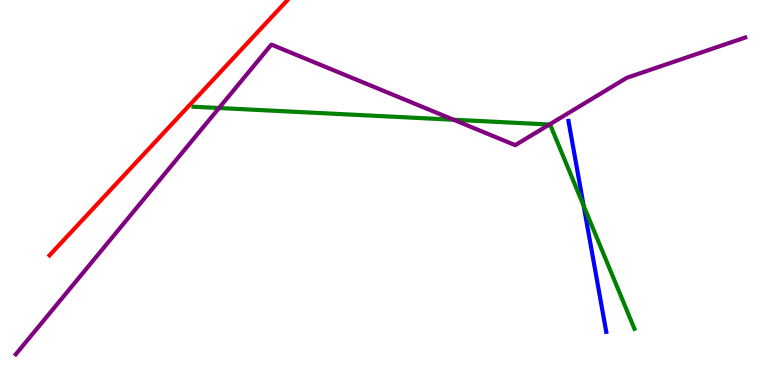[{'lines': ['blue', 'red'], 'intersections': []}, {'lines': ['green', 'red'], 'intersections': []}, {'lines': ['purple', 'red'], 'intersections': []}, {'lines': ['blue', 'green'], 'intersections': [{'x': 7.53, 'y': 4.65}]}, {'lines': ['blue', 'purple'], 'intersections': []}, {'lines': ['green', 'purple'], 'intersections': [{'x': 2.83, 'y': 7.19}, {'x': 5.85, 'y': 6.89}, {'x': 7.09, 'y': 6.77}]}]